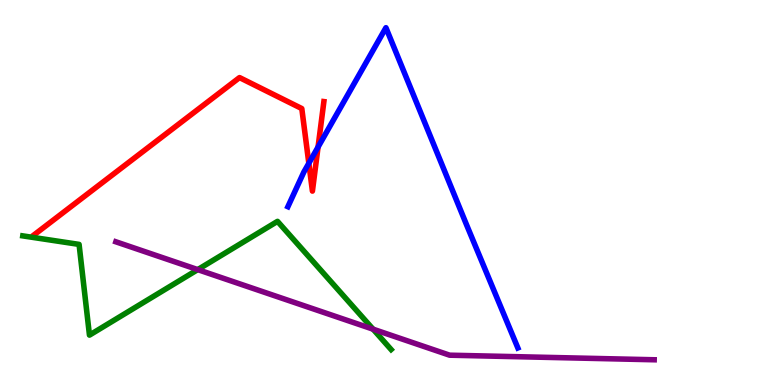[{'lines': ['blue', 'red'], 'intersections': [{'x': 3.98, 'y': 5.76}, {'x': 4.1, 'y': 6.18}]}, {'lines': ['green', 'red'], 'intersections': []}, {'lines': ['purple', 'red'], 'intersections': []}, {'lines': ['blue', 'green'], 'intersections': []}, {'lines': ['blue', 'purple'], 'intersections': []}, {'lines': ['green', 'purple'], 'intersections': [{'x': 2.55, 'y': 3.0}, {'x': 4.81, 'y': 1.45}]}]